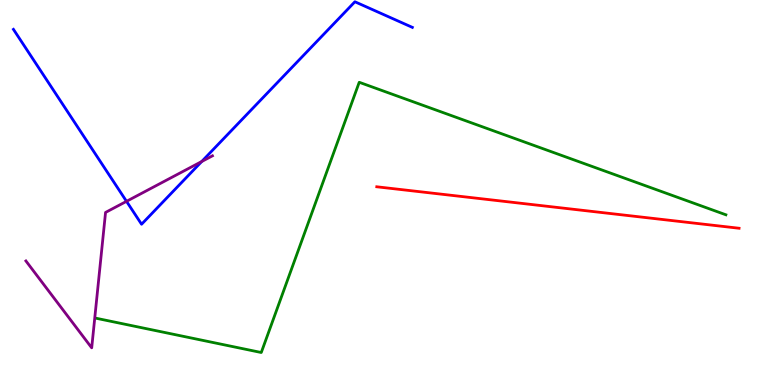[{'lines': ['blue', 'red'], 'intersections': []}, {'lines': ['green', 'red'], 'intersections': []}, {'lines': ['purple', 'red'], 'intersections': []}, {'lines': ['blue', 'green'], 'intersections': []}, {'lines': ['blue', 'purple'], 'intersections': [{'x': 1.63, 'y': 4.77}, {'x': 2.6, 'y': 5.8}]}, {'lines': ['green', 'purple'], 'intersections': []}]